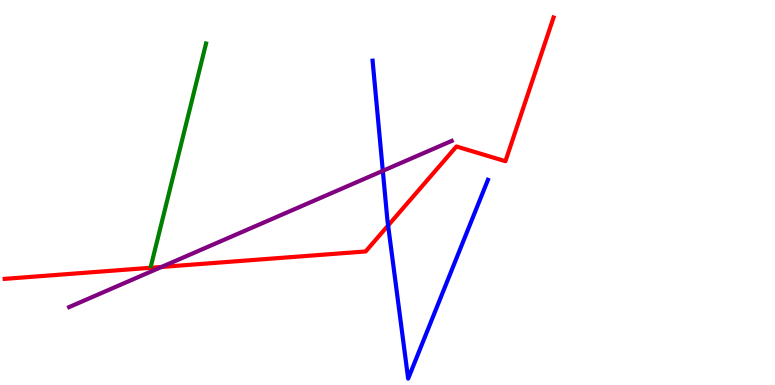[{'lines': ['blue', 'red'], 'intersections': [{'x': 5.01, 'y': 4.14}]}, {'lines': ['green', 'red'], 'intersections': []}, {'lines': ['purple', 'red'], 'intersections': [{'x': 2.08, 'y': 3.07}]}, {'lines': ['blue', 'green'], 'intersections': []}, {'lines': ['blue', 'purple'], 'intersections': [{'x': 4.94, 'y': 5.56}]}, {'lines': ['green', 'purple'], 'intersections': []}]